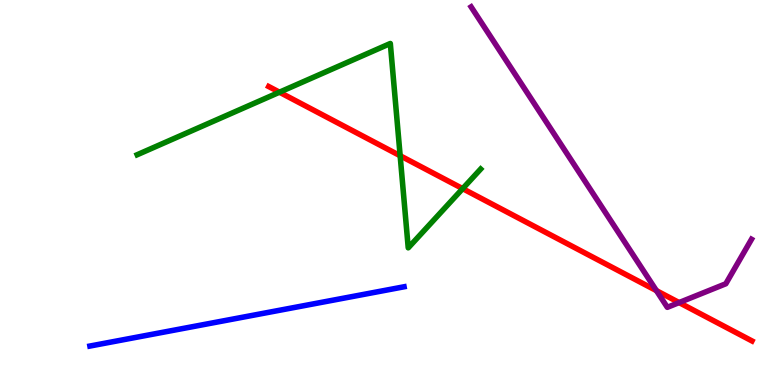[{'lines': ['blue', 'red'], 'intersections': []}, {'lines': ['green', 'red'], 'intersections': [{'x': 3.61, 'y': 7.61}, {'x': 5.16, 'y': 5.95}, {'x': 5.97, 'y': 5.1}]}, {'lines': ['purple', 'red'], 'intersections': [{'x': 8.47, 'y': 2.45}, {'x': 8.76, 'y': 2.14}]}, {'lines': ['blue', 'green'], 'intersections': []}, {'lines': ['blue', 'purple'], 'intersections': []}, {'lines': ['green', 'purple'], 'intersections': []}]